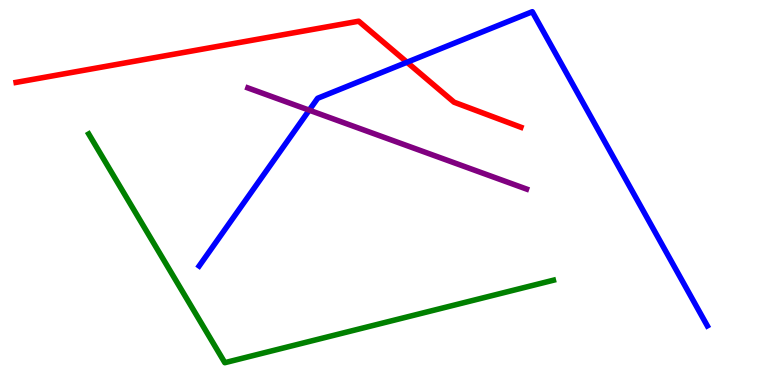[{'lines': ['blue', 'red'], 'intersections': [{'x': 5.25, 'y': 8.38}]}, {'lines': ['green', 'red'], 'intersections': []}, {'lines': ['purple', 'red'], 'intersections': []}, {'lines': ['blue', 'green'], 'intersections': []}, {'lines': ['blue', 'purple'], 'intersections': [{'x': 3.99, 'y': 7.14}]}, {'lines': ['green', 'purple'], 'intersections': []}]